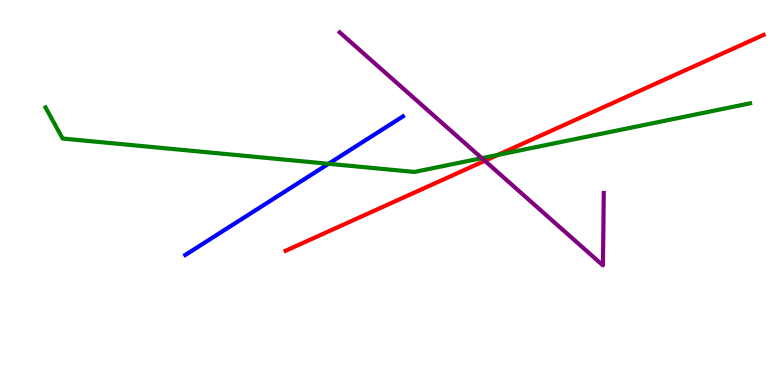[{'lines': ['blue', 'red'], 'intersections': []}, {'lines': ['green', 'red'], 'intersections': [{'x': 6.43, 'y': 5.98}]}, {'lines': ['purple', 'red'], 'intersections': [{'x': 6.26, 'y': 5.82}]}, {'lines': ['blue', 'green'], 'intersections': [{'x': 4.24, 'y': 5.75}]}, {'lines': ['blue', 'purple'], 'intersections': []}, {'lines': ['green', 'purple'], 'intersections': [{'x': 6.22, 'y': 5.89}]}]